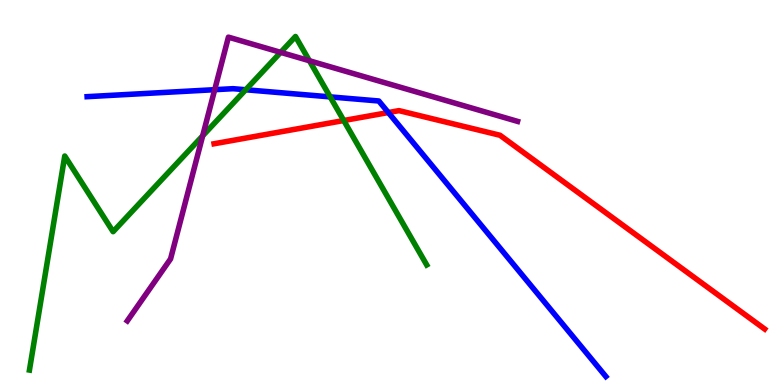[{'lines': ['blue', 'red'], 'intersections': [{'x': 5.01, 'y': 7.08}]}, {'lines': ['green', 'red'], 'intersections': [{'x': 4.44, 'y': 6.87}]}, {'lines': ['purple', 'red'], 'intersections': []}, {'lines': ['blue', 'green'], 'intersections': [{'x': 3.17, 'y': 7.67}, {'x': 4.26, 'y': 7.48}]}, {'lines': ['blue', 'purple'], 'intersections': [{'x': 2.77, 'y': 7.67}]}, {'lines': ['green', 'purple'], 'intersections': [{'x': 2.62, 'y': 6.47}, {'x': 3.62, 'y': 8.64}, {'x': 3.99, 'y': 8.42}]}]